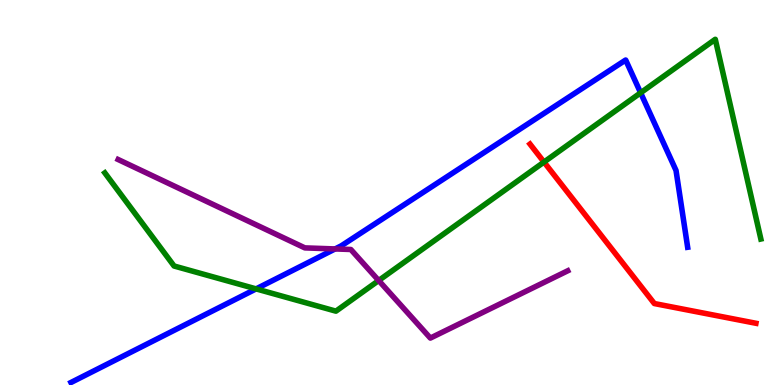[{'lines': ['blue', 'red'], 'intersections': []}, {'lines': ['green', 'red'], 'intersections': [{'x': 7.02, 'y': 5.79}]}, {'lines': ['purple', 'red'], 'intersections': []}, {'lines': ['blue', 'green'], 'intersections': [{'x': 3.3, 'y': 2.5}, {'x': 8.27, 'y': 7.59}]}, {'lines': ['blue', 'purple'], 'intersections': [{'x': 4.32, 'y': 3.53}]}, {'lines': ['green', 'purple'], 'intersections': [{'x': 4.89, 'y': 2.71}]}]